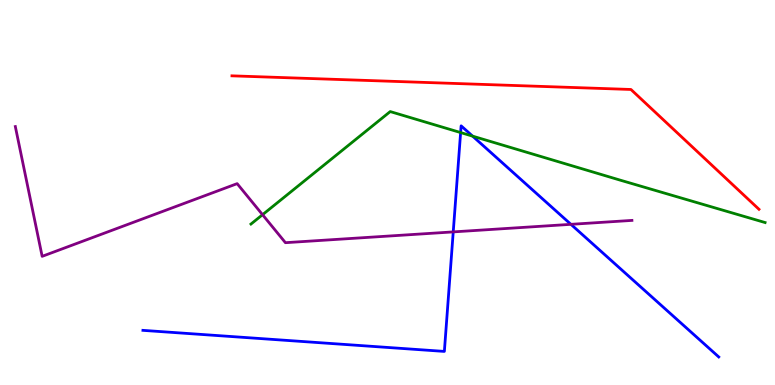[{'lines': ['blue', 'red'], 'intersections': []}, {'lines': ['green', 'red'], 'intersections': []}, {'lines': ['purple', 'red'], 'intersections': []}, {'lines': ['blue', 'green'], 'intersections': [{'x': 5.94, 'y': 6.56}, {'x': 6.1, 'y': 6.46}]}, {'lines': ['blue', 'purple'], 'intersections': [{'x': 5.85, 'y': 3.98}, {'x': 7.37, 'y': 4.17}]}, {'lines': ['green', 'purple'], 'intersections': [{'x': 3.39, 'y': 4.42}]}]